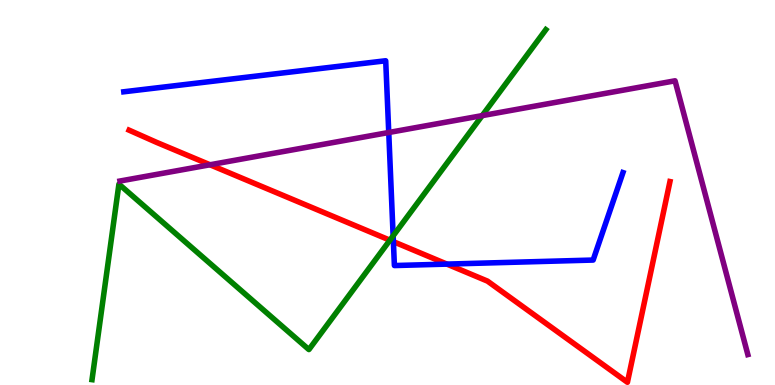[{'lines': ['blue', 'red'], 'intersections': [{'x': 5.08, 'y': 3.72}, {'x': 5.77, 'y': 3.14}]}, {'lines': ['green', 'red'], 'intersections': [{'x': 5.03, 'y': 3.76}]}, {'lines': ['purple', 'red'], 'intersections': [{'x': 2.71, 'y': 5.72}]}, {'lines': ['blue', 'green'], 'intersections': [{'x': 5.07, 'y': 3.87}]}, {'lines': ['blue', 'purple'], 'intersections': [{'x': 5.02, 'y': 6.56}]}, {'lines': ['green', 'purple'], 'intersections': [{'x': 6.22, 'y': 7.0}]}]